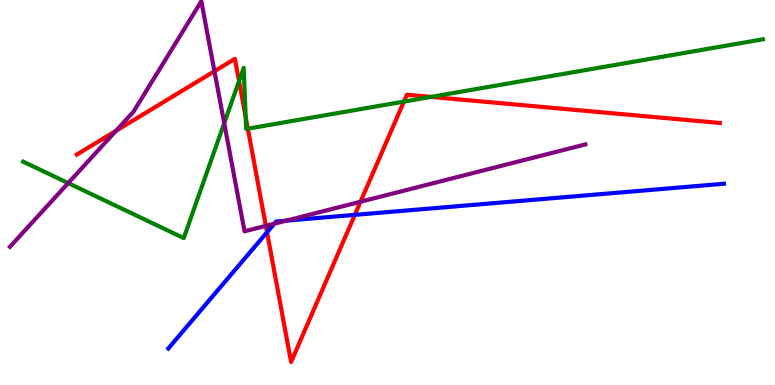[{'lines': ['blue', 'red'], 'intersections': [{'x': 3.45, 'y': 3.97}, {'x': 4.58, 'y': 4.42}]}, {'lines': ['green', 'red'], 'intersections': [{'x': 3.08, 'y': 7.89}, {'x': 3.17, 'y': 6.96}, {'x': 3.2, 'y': 6.66}, {'x': 5.21, 'y': 7.36}, {'x': 5.56, 'y': 7.48}]}, {'lines': ['purple', 'red'], 'intersections': [{'x': 1.5, 'y': 6.6}, {'x': 2.77, 'y': 8.15}, {'x': 3.43, 'y': 4.13}, {'x': 4.65, 'y': 4.76}]}, {'lines': ['blue', 'green'], 'intersections': []}, {'lines': ['blue', 'purple'], 'intersections': [{'x': 3.54, 'y': 4.19}, {'x': 3.69, 'y': 4.27}]}, {'lines': ['green', 'purple'], 'intersections': [{'x': 0.88, 'y': 5.24}, {'x': 2.89, 'y': 6.8}]}]